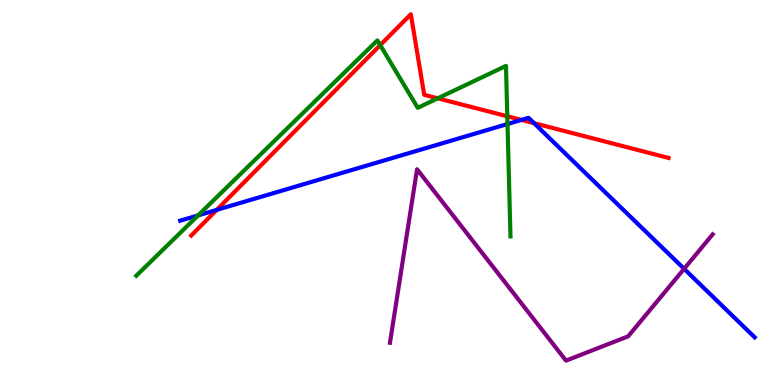[{'lines': ['blue', 'red'], 'intersections': [{'x': 2.8, 'y': 4.55}, {'x': 6.73, 'y': 6.89}, {'x': 6.89, 'y': 6.8}]}, {'lines': ['green', 'red'], 'intersections': [{'x': 4.91, 'y': 8.83}, {'x': 5.65, 'y': 7.45}, {'x': 6.55, 'y': 6.98}]}, {'lines': ['purple', 'red'], 'intersections': []}, {'lines': ['blue', 'green'], 'intersections': [{'x': 2.56, 'y': 4.41}, {'x': 6.55, 'y': 6.78}]}, {'lines': ['blue', 'purple'], 'intersections': [{'x': 8.83, 'y': 3.02}]}, {'lines': ['green', 'purple'], 'intersections': []}]